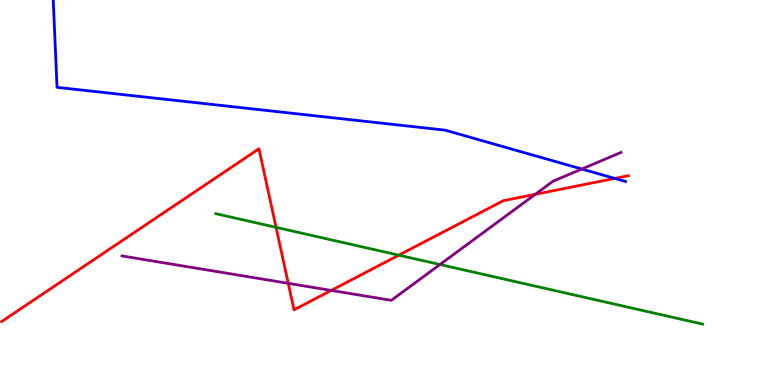[{'lines': ['blue', 'red'], 'intersections': [{'x': 7.93, 'y': 5.37}]}, {'lines': ['green', 'red'], 'intersections': [{'x': 3.56, 'y': 4.1}, {'x': 5.15, 'y': 3.37}]}, {'lines': ['purple', 'red'], 'intersections': [{'x': 3.72, 'y': 2.64}, {'x': 4.27, 'y': 2.46}, {'x': 6.91, 'y': 4.95}]}, {'lines': ['blue', 'green'], 'intersections': []}, {'lines': ['blue', 'purple'], 'intersections': [{'x': 7.51, 'y': 5.61}]}, {'lines': ['green', 'purple'], 'intersections': [{'x': 5.68, 'y': 3.13}]}]